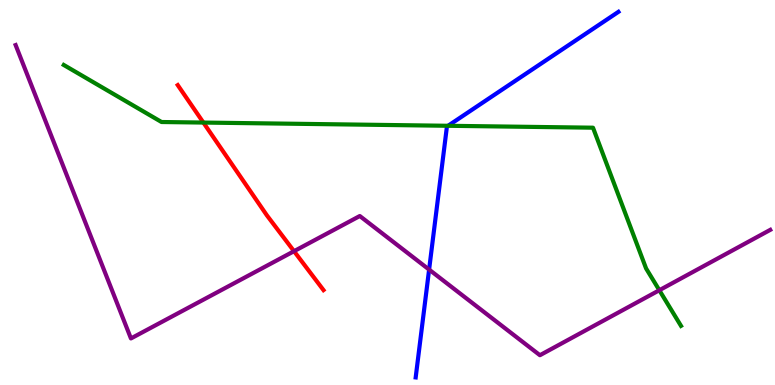[{'lines': ['blue', 'red'], 'intersections': []}, {'lines': ['green', 'red'], 'intersections': [{'x': 2.62, 'y': 6.82}]}, {'lines': ['purple', 'red'], 'intersections': [{'x': 3.79, 'y': 3.48}]}, {'lines': ['blue', 'green'], 'intersections': [{'x': 5.78, 'y': 6.73}]}, {'lines': ['blue', 'purple'], 'intersections': [{'x': 5.54, 'y': 3.0}]}, {'lines': ['green', 'purple'], 'intersections': [{'x': 8.51, 'y': 2.46}]}]